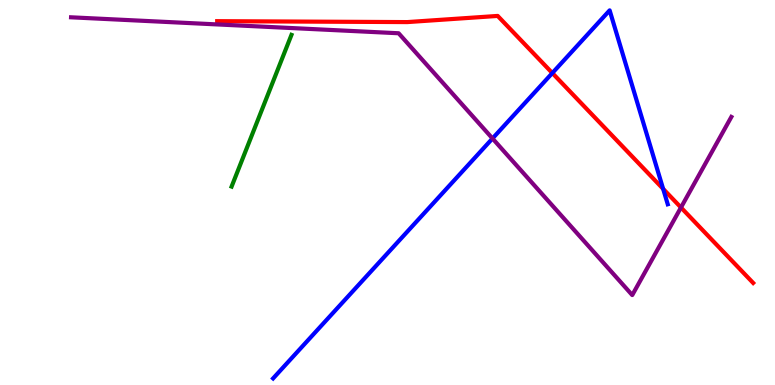[{'lines': ['blue', 'red'], 'intersections': [{'x': 7.13, 'y': 8.1}, {'x': 8.56, 'y': 5.09}]}, {'lines': ['green', 'red'], 'intersections': []}, {'lines': ['purple', 'red'], 'intersections': [{'x': 8.79, 'y': 4.61}]}, {'lines': ['blue', 'green'], 'intersections': []}, {'lines': ['blue', 'purple'], 'intersections': [{'x': 6.35, 'y': 6.4}]}, {'lines': ['green', 'purple'], 'intersections': []}]